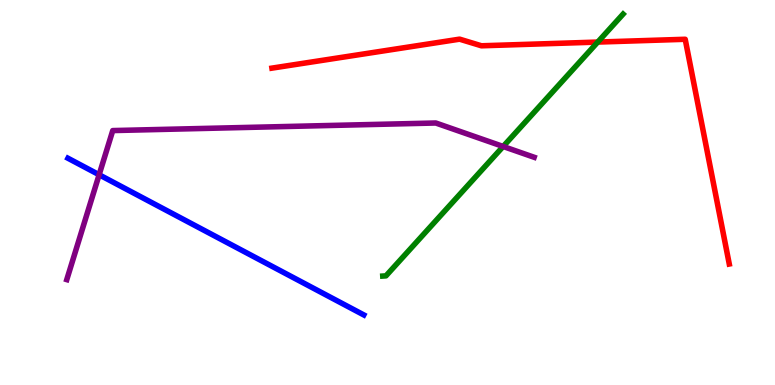[{'lines': ['blue', 'red'], 'intersections': []}, {'lines': ['green', 'red'], 'intersections': [{'x': 7.71, 'y': 8.91}]}, {'lines': ['purple', 'red'], 'intersections': []}, {'lines': ['blue', 'green'], 'intersections': []}, {'lines': ['blue', 'purple'], 'intersections': [{'x': 1.28, 'y': 5.46}]}, {'lines': ['green', 'purple'], 'intersections': [{'x': 6.49, 'y': 6.2}]}]